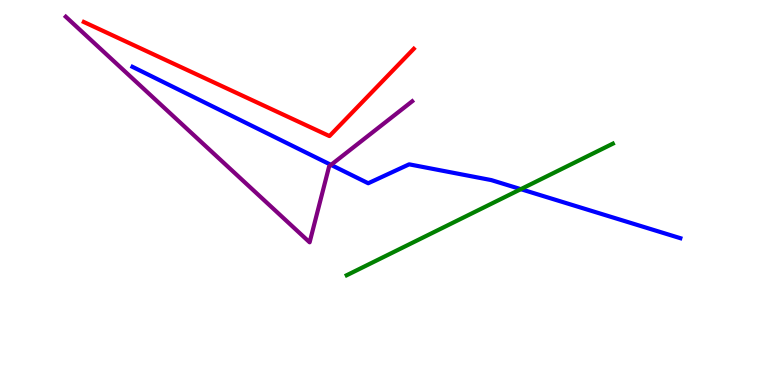[{'lines': ['blue', 'red'], 'intersections': []}, {'lines': ['green', 'red'], 'intersections': []}, {'lines': ['purple', 'red'], 'intersections': []}, {'lines': ['blue', 'green'], 'intersections': [{'x': 6.72, 'y': 5.09}]}, {'lines': ['blue', 'purple'], 'intersections': [{'x': 4.27, 'y': 5.72}]}, {'lines': ['green', 'purple'], 'intersections': []}]